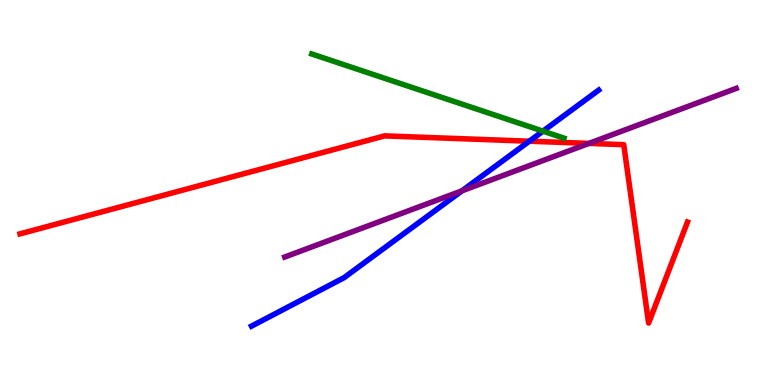[{'lines': ['blue', 'red'], 'intersections': [{'x': 6.83, 'y': 6.33}]}, {'lines': ['green', 'red'], 'intersections': []}, {'lines': ['purple', 'red'], 'intersections': [{'x': 7.6, 'y': 6.28}]}, {'lines': ['blue', 'green'], 'intersections': [{'x': 7.01, 'y': 6.59}]}, {'lines': ['blue', 'purple'], 'intersections': [{'x': 5.96, 'y': 5.04}]}, {'lines': ['green', 'purple'], 'intersections': []}]